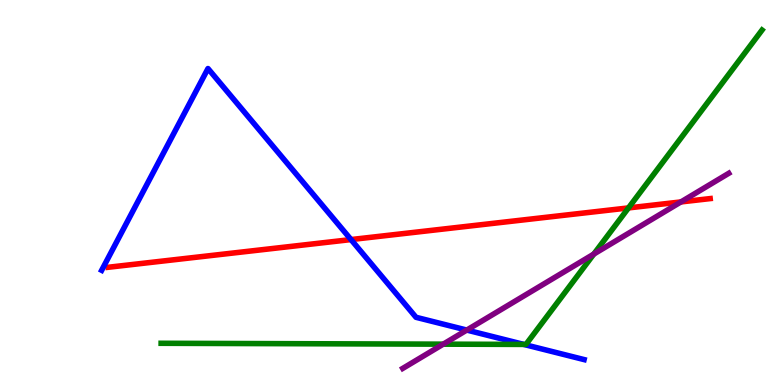[{'lines': ['blue', 'red'], 'intersections': [{'x': 4.53, 'y': 3.78}]}, {'lines': ['green', 'red'], 'intersections': [{'x': 8.11, 'y': 4.6}]}, {'lines': ['purple', 'red'], 'intersections': [{'x': 8.79, 'y': 4.76}]}, {'lines': ['blue', 'green'], 'intersections': [{'x': 6.76, 'y': 1.05}]}, {'lines': ['blue', 'purple'], 'intersections': [{'x': 6.02, 'y': 1.43}]}, {'lines': ['green', 'purple'], 'intersections': [{'x': 5.72, 'y': 1.06}, {'x': 7.66, 'y': 3.4}]}]